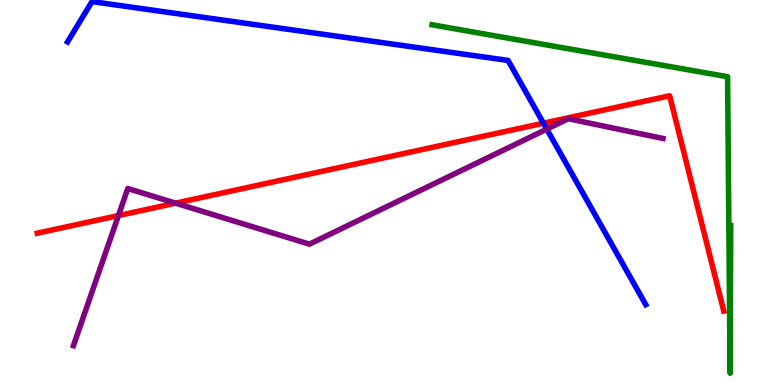[{'lines': ['blue', 'red'], 'intersections': [{'x': 7.01, 'y': 6.8}]}, {'lines': ['green', 'red'], 'intersections': []}, {'lines': ['purple', 'red'], 'intersections': [{'x': 1.53, 'y': 4.4}, {'x': 2.27, 'y': 4.72}]}, {'lines': ['blue', 'green'], 'intersections': []}, {'lines': ['blue', 'purple'], 'intersections': [{'x': 7.06, 'y': 6.65}]}, {'lines': ['green', 'purple'], 'intersections': []}]